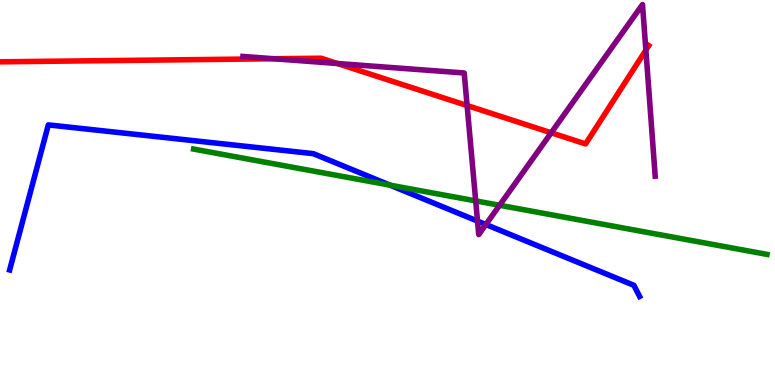[{'lines': ['blue', 'red'], 'intersections': []}, {'lines': ['green', 'red'], 'intersections': []}, {'lines': ['purple', 'red'], 'intersections': [{'x': 3.53, 'y': 8.47}, {'x': 4.35, 'y': 8.35}, {'x': 6.03, 'y': 7.26}, {'x': 7.11, 'y': 6.55}, {'x': 8.33, 'y': 8.7}]}, {'lines': ['blue', 'green'], 'intersections': [{'x': 5.03, 'y': 5.19}]}, {'lines': ['blue', 'purple'], 'intersections': [{'x': 6.16, 'y': 4.26}, {'x': 6.27, 'y': 4.17}]}, {'lines': ['green', 'purple'], 'intersections': [{'x': 6.14, 'y': 4.78}, {'x': 6.45, 'y': 4.67}]}]